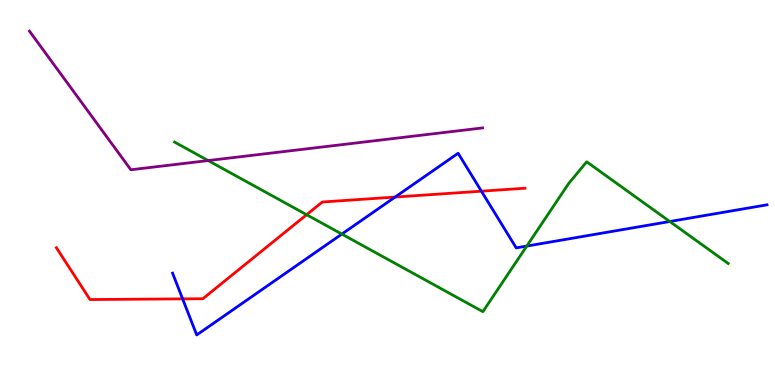[{'lines': ['blue', 'red'], 'intersections': [{'x': 2.36, 'y': 2.24}, {'x': 5.1, 'y': 4.88}, {'x': 6.21, 'y': 5.03}]}, {'lines': ['green', 'red'], 'intersections': [{'x': 3.96, 'y': 4.42}]}, {'lines': ['purple', 'red'], 'intersections': []}, {'lines': ['blue', 'green'], 'intersections': [{'x': 4.41, 'y': 3.92}, {'x': 6.8, 'y': 3.61}, {'x': 8.64, 'y': 4.25}]}, {'lines': ['blue', 'purple'], 'intersections': []}, {'lines': ['green', 'purple'], 'intersections': [{'x': 2.69, 'y': 5.83}]}]